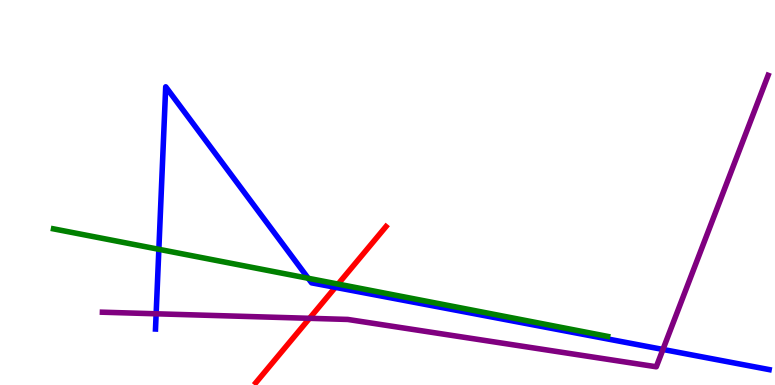[{'lines': ['blue', 'red'], 'intersections': [{'x': 4.33, 'y': 2.54}]}, {'lines': ['green', 'red'], 'intersections': [{'x': 4.36, 'y': 2.62}]}, {'lines': ['purple', 'red'], 'intersections': [{'x': 3.99, 'y': 1.73}]}, {'lines': ['blue', 'green'], 'intersections': [{'x': 2.05, 'y': 3.52}, {'x': 3.98, 'y': 2.77}]}, {'lines': ['blue', 'purple'], 'intersections': [{'x': 2.01, 'y': 1.85}, {'x': 8.55, 'y': 0.923}]}, {'lines': ['green', 'purple'], 'intersections': []}]